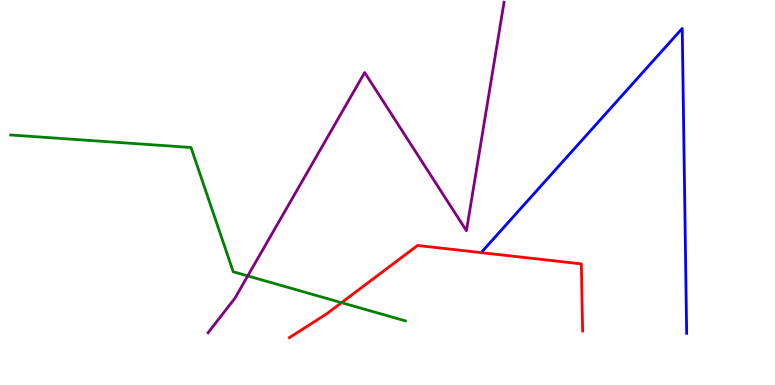[{'lines': ['blue', 'red'], 'intersections': []}, {'lines': ['green', 'red'], 'intersections': [{'x': 4.41, 'y': 2.14}]}, {'lines': ['purple', 'red'], 'intersections': []}, {'lines': ['blue', 'green'], 'intersections': []}, {'lines': ['blue', 'purple'], 'intersections': []}, {'lines': ['green', 'purple'], 'intersections': [{'x': 3.2, 'y': 2.83}]}]